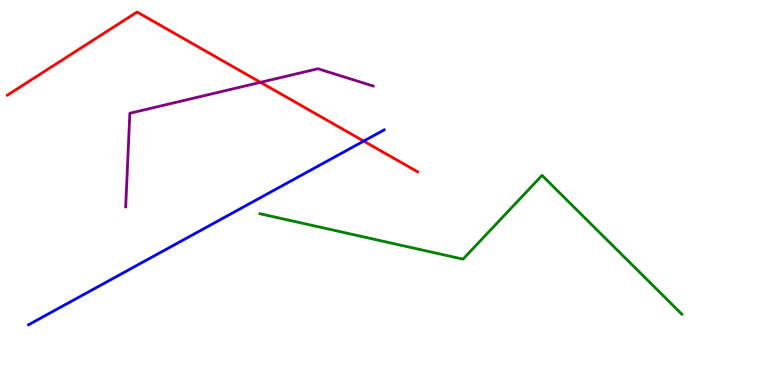[{'lines': ['blue', 'red'], 'intersections': [{'x': 4.69, 'y': 6.34}]}, {'lines': ['green', 'red'], 'intersections': []}, {'lines': ['purple', 'red'], 'intersections': [{'x': 3.36, 'y': 7.86}]}, {'lines': ['blue', 'green'], 'intersections': []}, {'lines': ['blue', 'purple'], 'intersections': []}, {'lines': ['green', 'purple'], 'intersections': []}]